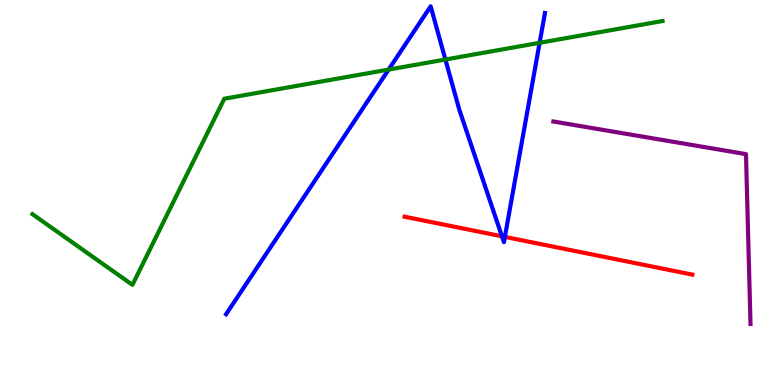[{'lines': ['blue', 'red'], 'intersections': [{'x': 6.48, 'y': 3.86}, {'x': 6.51, 'y': 3.85}]}, {'lines': ['green', 'red'], 'intersections': []}, {'lines': ['purple', 'red'], 'intersections': []}, {'lines': ['blue', 'green'], 'intersections': [{'x': 5.01, 'y': 8.19}, {'x': 5.75, 'y': 8.45}, {'x': 6.96, 'y': 8.89}]}, {'lines': ['blue', 'purple'], 'intersections': []}, {'lines': ['green', 'purple'], 'intersections': []}]